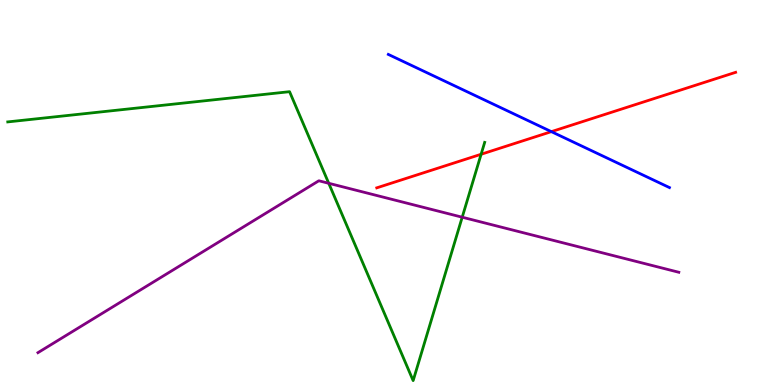[{'lines': ['blue', 'red'], 'intersections': [{'x': 7.11, 'y': 6.58}]}, {'lines': ['green', 'red'], 'intersections': [{'x': 6.21, 'y': 5.99}]}, {'lines': ['purple', 'red'], 'intersections': []}, {'lines': ['blue', 'green'], 'intersections': []}, {'lines': ['blue', 'purple'], 'intersections': []}, {'lines': ['green', 'purple'], 'intersections': [{'x': 4.24, 'y': 5.24}, {'x': 5.96, 'y': 4.36}]}]